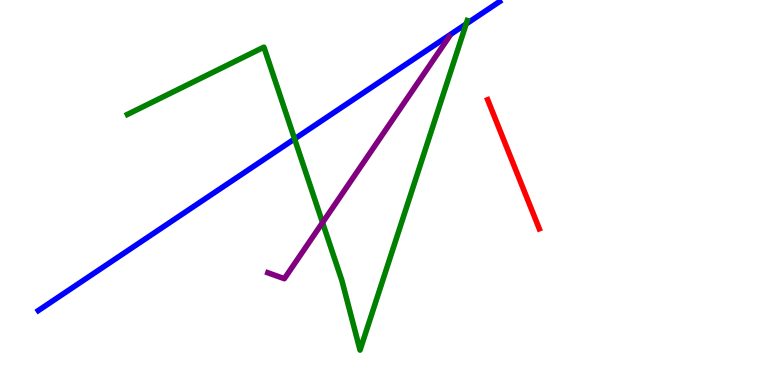[{'lines': ['blue', 'red'], 'intersections': []}, {'lines': ['green', 'red'], 'intersections': []}, {'lines': ['purple', 'red'], 'intersections': []}, {'lines': ['blue', 'green'], 'intersections': [{'x': 3.8, 'y': 6.39}, {'x': 6.01, 'y': 9.38}]}, {'lines': ['blue', 'purple'], 'intersections': []}, {'lines': ['green', 'purple'], 'intersections': [{'x': 4.16, 'y': 4.22}]}]